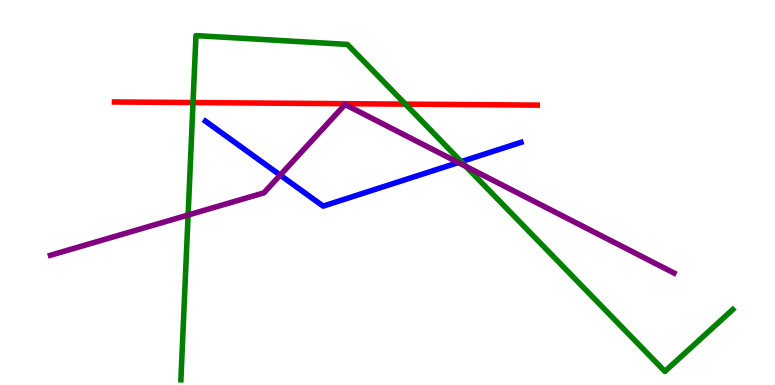[{'lines': ['blue', 'red'], 'intersections': []}, {'lines': ['green', 'red'], 'intersections': [{'x': 2.49, 'y': 7.34}, {'x': 5.23, 'y': 7.3}]}, {'lines': ['purple', 'red'], 'intersections': []}, {'lines': ['blue', 'green'], 'intersections': [{'x': 5.95, 'y': 5.8}]}, {'lines': ['blue', 'purple'], 'intersections': [{'x': 3.62, 'y': 5.45}, {'x': 5.91, 'y': 5.78}]}, {'lines': ['green', 'purple'], 'intersections': [{'x': 2.43, 'y': 4.41}, {'x': 6.01, 'y': 5.68}]}]